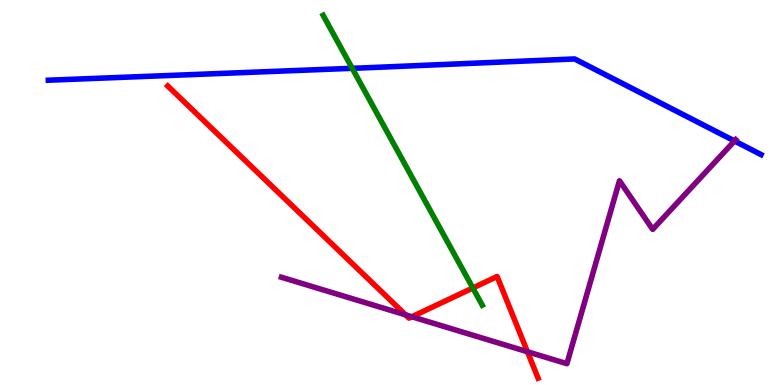[{'lines': ['blue', 'red'], 'intersections': []}, {'lines': ['green', 'red'], 'intersections': [{'x': 6.1, 'y': 2.52}]}, {'lines': ['purple', 'red'], 'intersections': [{'x': 5.23, 'y': 1.82}, {'x': 5.31, 'y': 1.77}, {'x': 6.81, 'y': 0.864}]}, {'lines': ['blue', 'green'], 'intersections': [{'x': 4.54, 'y': 8.23}]}, {'lines': ['blue', 'purple'], 'intersections': [{'x': 9.48, 'y': 6.34}]}, {'lines': ['green', 'purple'], 'intersections': []}]